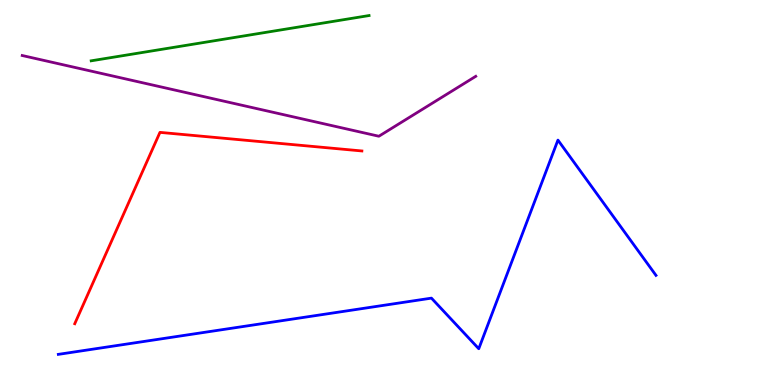[{'lines': ['blue', 'red'], 'intersections': []}, {'lines': ['green', 'red'], 'intersections': []}, {'lines': ['purple', 'red'], 'intersections': []}, {'lines': ['blue', 'green'], 'intersections': []}, {'lines': ['blue', 'purple'], 'intersections': []}, {'lines': ['green', 'purple'], 'intersections': []}]